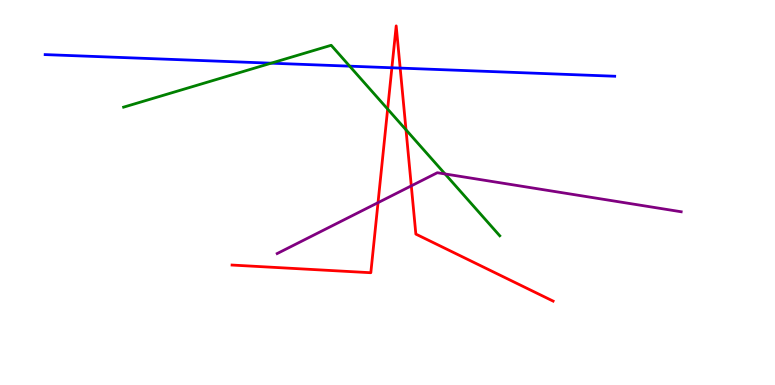[{'lines': ['blue', 'red'], 'intersections': [{'x': 5.06, 'y': 8.24}, {'x': 5.16, 'y': 8.23}]}, {'lines': ['green', 'red'], 'intersections': [{'x': 5.0, 'y': 7.17}, {'x': 5.24, 'y': 6.63}]}, {'lines': ['purple', 'red'], 'intersections': [{'x': 4.88, 'y': 4.74}, {'x': 5.31, 'y': 5.17}]}, {'lines': ['blue', 'green'], 'intersections': [{'x': 3.5, 'y': 8.36}, {'x': 4.51, 'y': 8.28}]}, {'lines': ['blue', 'purple'], 'intersections': []}, {'lines': ['green', 'purple'], 'intersections': [{'x': 5.74, 'y': 5.48}]}]